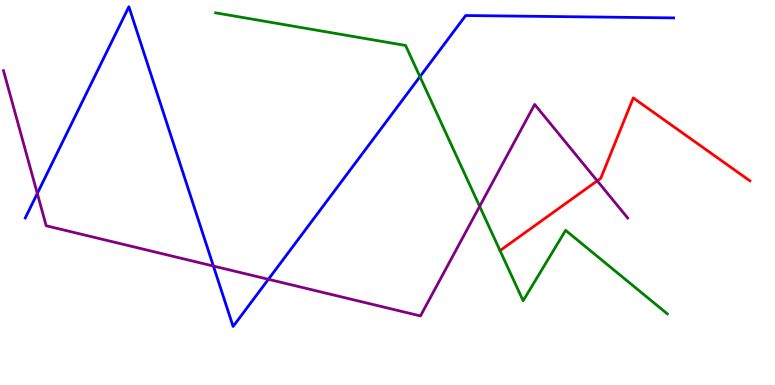[{'lines': ['blue', 'red'], 'intersections': []}, {'lines': ['green', 'red'], 'intersections': []}, {'lines': ['purple', 'red'], 'intersections': [{'x': 7.71, 'y': 5.3}]}, {'lines': ['blue', 'green'], 'intersections': [{'x': 5.42, 'y': 8.01}]}, {'lines': ['blue', 'purple'], 'intersections': [{'x': 0.481, 'y': 4.98}, {'x': 2.75, 'y': 3.09}, {'x': 3.46, 'y': 2.75}]}, {'lines': ['green', 'purple'], 'intersections': [{'x': 6.19, 'y': 4.64}]}]